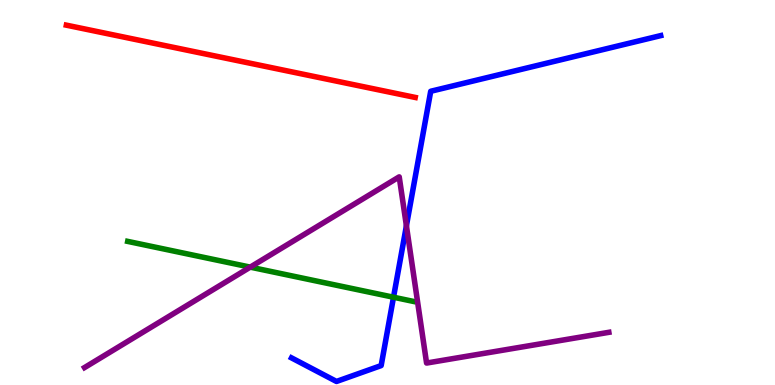[{'lines': ['blue', 'red'], 'intersections': []}, {'lines': ['green', 'red'], 'intersections': []}, {'lines': ['purple', 'red'], 'intersections': []}, {'lines': ['blue', 'green'], 'intersections': [{'x': 5.08, 'y': 2.28}]}, {'lines': ['blue', 'purple'], 'intersections': [{'x': 5.24, 'y': 4.13}]}, {'lines': ['green', 'purple'], 'intersections': [{'x': 3.23, 'y': 3.06}]}]